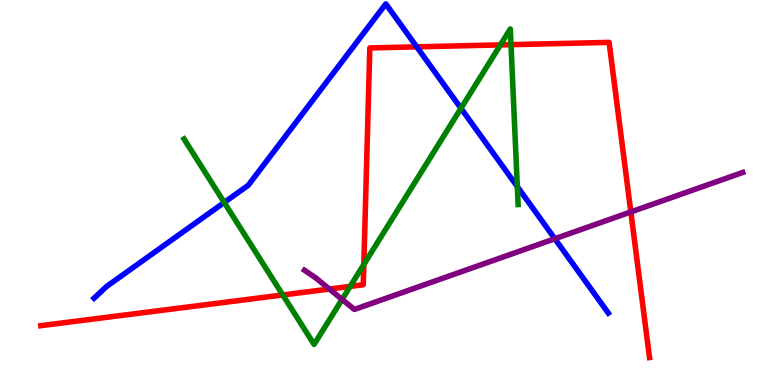[{'lines': ['blue', 'red'], 'intersections': [{'x': 5.38, 'y': 8.78}]}, {'lines': ['green', 'red'], 'intersections': [{'x': 3.65, 'y': 2.34}, {'x': 4.52, 'y': 2.56}, {'x': 4.69, 'y': 3.13}, {'x': 6.46, 'y': 8.83}, {'x': 6.59, 'y': 8.84}]}, {'lines': ['purple', 'red'], 'intersections': [{'x': 4.25, 'y': 2.49}, {'x': 8.14, 'y': 4.5}]}, {'lines': ['blue', 'green'], 'intersections': [{'x': 2.89, 'y': 4.74}, {'x': 5.95, 'y': 7.19}, {'x': 6.68, 'y': 5.15}]}, {'lines': ['blue', 'purple'], 'intersections': [{'x': 7.16, 'y': 3.8}]}, {'lines': ['green', 'purple'], 'intersections': [{'x': 4.41, 'y': 2.22}]}]